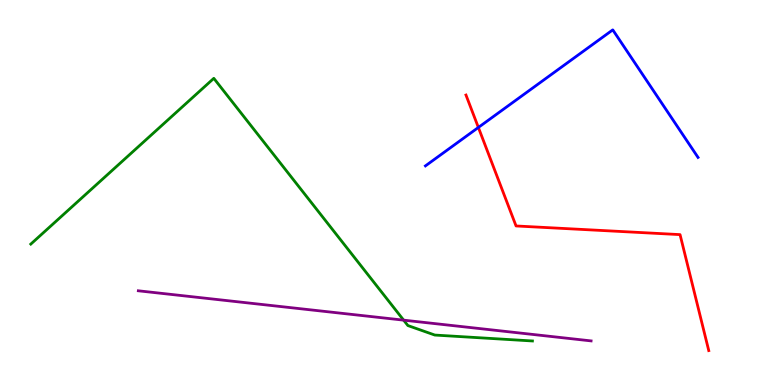[{'lines': ['blue', 'red'], 'intersections': [{'x': 6.17, 'y': 6.69}]}, {'lines': ['green', 'red'], 'intersections': []}, {'lines': ['purple', 'red'], 'intersections': []}, {'lines': ['blue', 'green'], 'intersections': []}, {'lines': ['blue', 'purple'], 'intersections': []}, {'lines': ['green', 'purple'], 'intersections': [{'x': 5.21, 'y': 1.68}]}]